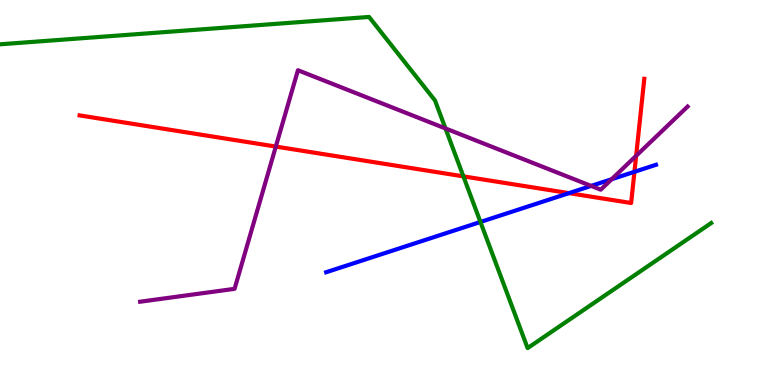[{'lines': ['blue', 'red'], 'intersections': [{'x': 7.34, 'y': 4.98}, {'x': 8.19, 'y': 5.54}]}, {'lines': ['green', 'red'], 'intersections': [{'x': 5.98, 'y': 5.42}]}, {'lines': ['purple', 'red'], 'intersections': [{'x': 3.56, 'y': 6.19}, {'x': 8.21, 'y': 5.95}]}, {'lines': ['blue', 'green'], 'intersections': [{'x': 6.2, 'y': 4.23}]}, {'lines': ['blue', 'purple'], 'intersections': [{'x': 7.63, 'y': 5.17}, {'x': 7.89, 'y': 5.34}]}, {'lines': ['green', 'purple'], 'intersections': [{'x': 5.75, 'y': 6.66}]}]